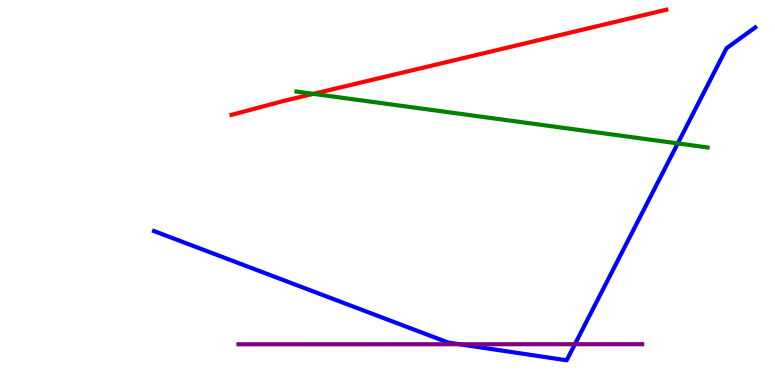[{'lines': ['blue', 'red'], 'intersections': []}, {'lines': ['green', 'red'], 'intersections': [{'x': 4.04, 'y': 7.56}]}, {'lines': ['purple', 'red'], 'intersections': []}, {'lines': ['blue', 'green'], 'intersections': [{'x': 8.75, 'y': 6.28}]}, {'lines': ['blue', 'purple'], 'intersections': [{'x': 5.93, 'y': 1.06}, {'x': 7.42, 'y': 1.06}]}, {'lines': ['green', 'purple'], 'intersections': []}]